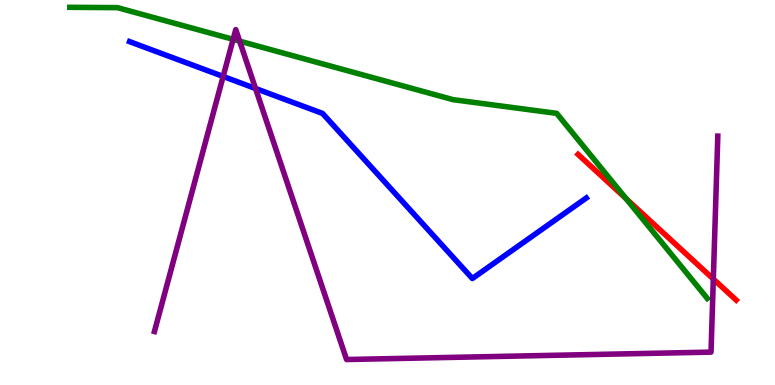[{'lines': ['blue', 'red'], 'intersections': []}, {'lines': ['green', 'red'], 'intersections': [{'x': 8.08, 'y': 4.84}]}, {'lines': ['purple', 'red'], 'intersections': [{'x': 9.2, 'y': 2.75}]}, {'lines': ['blue', 'green'], 'intersections': []}, {'lines': ['blue', 'purple'], 'intersections': [{'x': 2.88, 'y': 8.01}, {'x': 3.3, 'y': 7.7}]}, {'lines': ['green', 'purple'], 'intersections': [{'x': 3.01, 'y': 8.98}, {'x': 3.09, 'y': 8.93}]}]